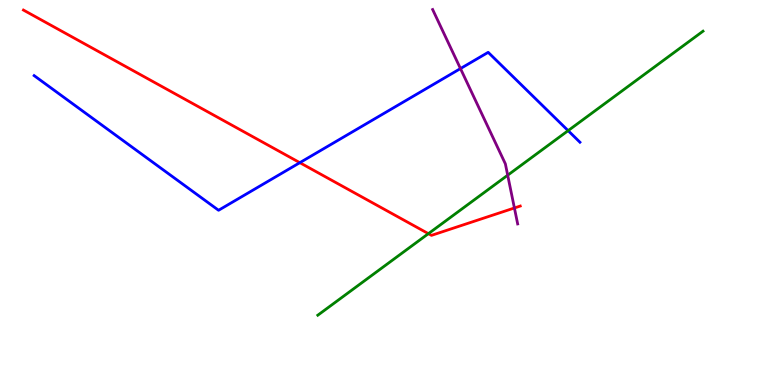[{'lines': ['blue', 'red'], 'intersections': [{'x': 3.87, 'y': 5.77}]}, {'lines': ['green', 'red'], 'intersections': [{'x': 5.53, 'y': 3.93}]}, {'lines': ['purple', 'red'], 'intersections': [{'x': 6.64, 'y': 4.6}]}, {'lines': ['blue', 'green'], 'intersections': [{'x': 7.33, 'y': 6.61}]}, {'lines': ['blue', 'purple'], 'intersections': [{'x': 5.94, 'y': 8.22}]}, {'lines': ['green', 'purple'], 'intersections': [{'x': 6.55, 'y': 5.45}]}]